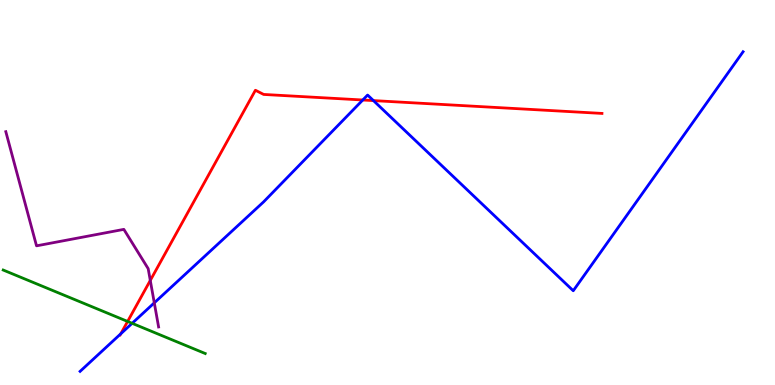[{'lines': ['blue', 'red'], 'intersections': [{'x': 1.56, 'y': 1.33}, {'x': 4.68, 'y': 7.4}, {'x': 4.82, 'y': 7.39}]}, {'lines': ['green', 'red'], 'intersections': [{'x': 1.65, 'y': 1.65}]}, {'lines': ['purple', 'red'], 'intersections': [{'x': 1.94, 'y': 2.72}]}, {'lines': ['blue', 'green'], 'intersections': [{'x': 1.7, 'y': 1.6}]}, {'lines': ['blue', 'purple'], 'intersections': [{'x': 1.99, 'y': 2.13}]}, {'lines': ['green', 'purple'], 'intersections': []}]